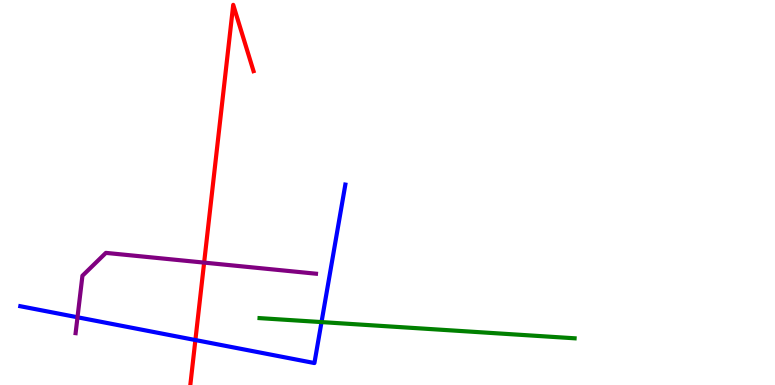[{'lines': ['blue', 'red'], 'intersections': [{'x': 2.52, 'y': 1.17}]}, {'lines': ['green', 'red'], 'intersections': []}, {'lines': ['purple', 'red'], 'intersections': [{'x': 2.63, 'y': 3.18}]}, {'lines': ['blue', 'green'], 'intersections': [{'x': 4.15, 'y': 1.63}]}, {'lines': ['blue', 'purple'], 'intersections': [{'x': 1.0, 'y': 1.76}]}, {'lines': ['green', 'purple'], 'intersections': []}]